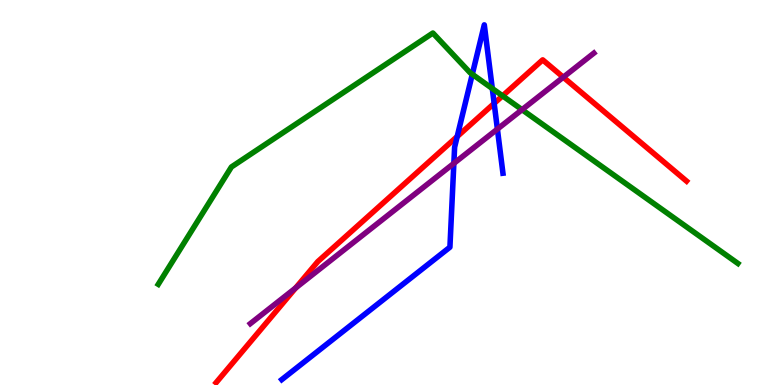[{'lines': ['blue', 'red'], 'intersections': [{'x': 5.9, 'y': 6.45}, {'x': 6.38, 'y': 7.31}]}, {'lines': ['green', 'red'], 'intersections': [{'x': 6.48, 'y': 7.51}]}, {'lines': ['purple', 'red'], 'intersections': [{'x': 3.82, 'y': 2.52}, {'x': 7.27, 'y': 7.99}]}, {'lines': ['blue', 'green'], 'intersections': [{'x': 6.09, 'y': 8.07}, {'x': 6.35, 'y': 7.7}]}, {'lines': ['blue', 'purple'], 'intersections': [{'x': 5.86, 'y': 5.76}, {'x': 6.42, 'y': 6.65}]}, {'lines': ['green', 'purple'], 'intersections': [{'x': 6.74, 'y': 7.15}]}]